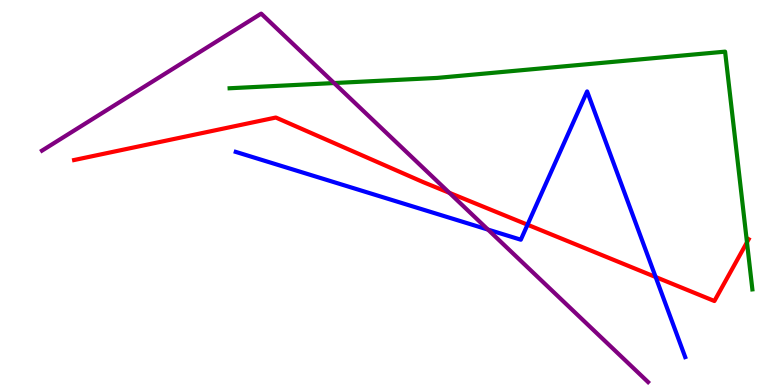[{'lines': ['blue', 'red'], 'intersections': [{'x': 6.81, 'y': 4.16}, {'x': 8.46, 'y': 2.8}]}, {'lines': ['green', 'red'], 'intersections': [{'x': 9.64, 'y': 3.71}]}, {'lines': ['purple', 'red'], 'intersections': [{'x': 5.8, 'y': 4.99}]}, {'lines': ['blue', 'green'], 'intersections': []}, {'lines': ['blue', 'purple'], 'intersections': [{'x': 6.3, 'y': 4.04}]}, {'lines': ['green', 'purple'], 'intersections': [{'x': 4.31, 'y': 7.84}]}]